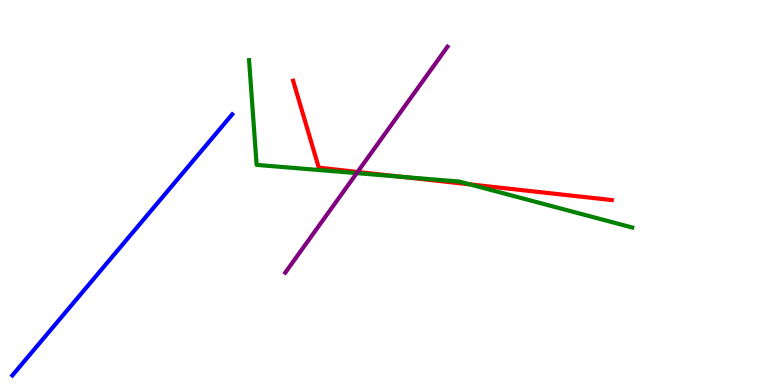[{'lines': ['blue', 'red'], 'intersections': []}, {'lines': ['green', 'red'], 'intersections': [{'x': 5.18, 'y': 5.41}, {'x': 6.06, 'y': 5.21}]}, {'lines': ['purple', 'red'], 'intersections': [{'x': 4.61, 'y': 5.53}]}, {'lines': ['blue', 'green'], 'intersections': []}, {'lines': ['blue', 'purple'], 'intersections': []}, {'lines': ['green', 'purple'], 'intersections': [{'x': 4.6, 'y': 5.5}]}]